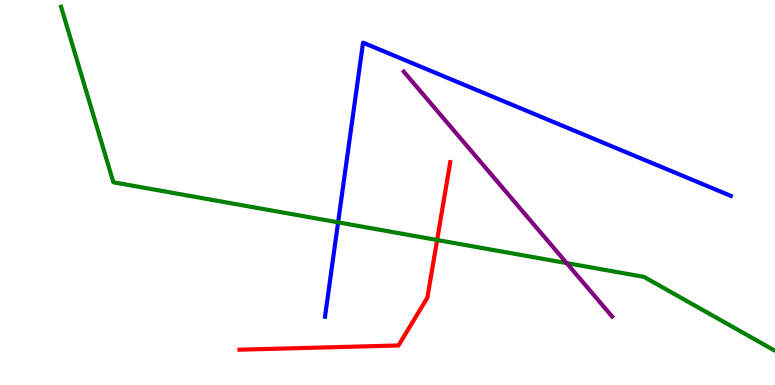[{'lines': ['blue', 'red'], 'intersections': []}, {'lines': ['green', 'red'], 'intersections': [{'x': 5.64, 'y': 3.77}]}, {'lines': ['purple', 'red'], 'intersections': []}, {'lines': ['blue', 'green'], 'intersections': [{'x': 4.36, 'y': 4.22}]}, {'lines': ['blue', 'purple'], 'intersections': []}, {'lines': ['green', 'purple'], 'intersections': [{'x': 7.31, 'y': 3.17}]}]